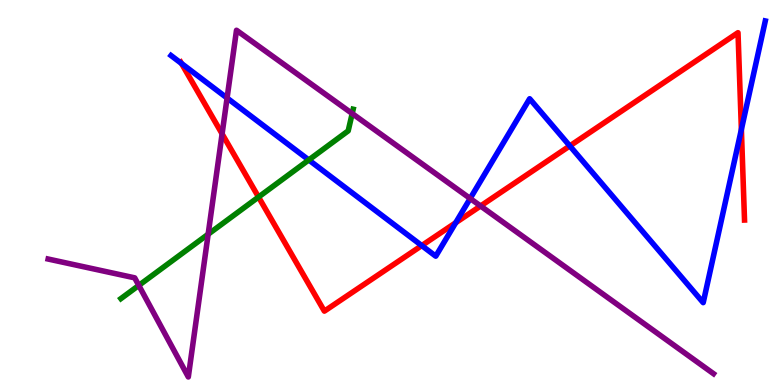[{'lines': ['blue', 'red'], 'intersections': [{'x': 2.34, 'y': 8.35}, {'x': 5.44, 'y': 3.62}, {'x': 5.88, 'y': 4.22}, {'x': 7.35, 'y': 6.21}, {'x': 9.57, 'y': 6.64}]}, {'lines': ['green', 'red'], 'intersections': [{'x': 3.34, 'y': 4.88}]}, {'lines': ['purple', 'red'], 'intersections': [{'x': 2.87, 'y': 6.52}, {'x': 6.2, 'y': 4.65}]}, {'lines': ['blue', 'green'], 'intersections': [{'x': 3.98, 'y': 5.85}]}, {'lines': ['blue', 'purple'], 'intersections': [{'x': 2.93, 'y': 7.45}, {'x': 6.07, 'y': 4.84}]}, {'lines': ['green', 'purple'], 'intersections': [{'x': 1.79, 'y': 2.59}, {'x': 2.69, 'y': 3.92}, {'x': 4.54, 'y': 7.05}]}]